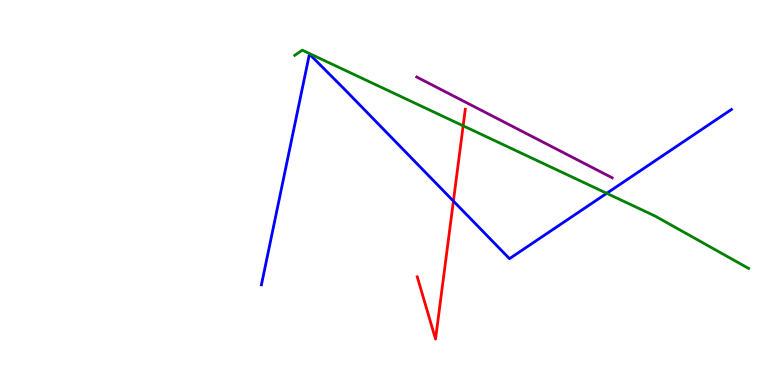[{'lines': ['blue', 'red'], 'intersections': [{'x': 5.85, 'y': 4.78}]}, {'lines': ['green', 'red'], 'intersections': [{'x': 5.98, 'y': 6.73}]}, {'lines': ['purple', 'red'], 'intersections': []}, {'lines': ['blue', 'green'], 'intersections': [{'x': 7.83, 'y': 4.98}]}, {'lines': ['blue', 'purple'], 'intersections': []}, {'lines': ['green', 'purple'], 'intersections': []}]